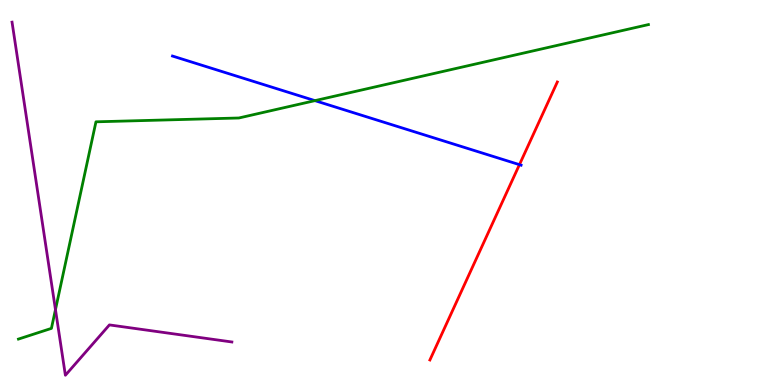[{'lines': ['blue', 'red'], 'intersections': [{'x': 6.7, 'y': 5.72}]}, {'lines': ['green', 'red'], 'intersections': []}, {'lines': ['purple', 'red'], 'intersections': []}, {'lines': ['blue', 'green'], 'intersections': [{'x': 4.06, 'y': 7.39}]}, {'lines': ['blue', 'purple'], 'intersections': []}, {'lines': ['green', 'purple'], 'intersections': [{'x': 0.716, 'y': 1.96}]}]